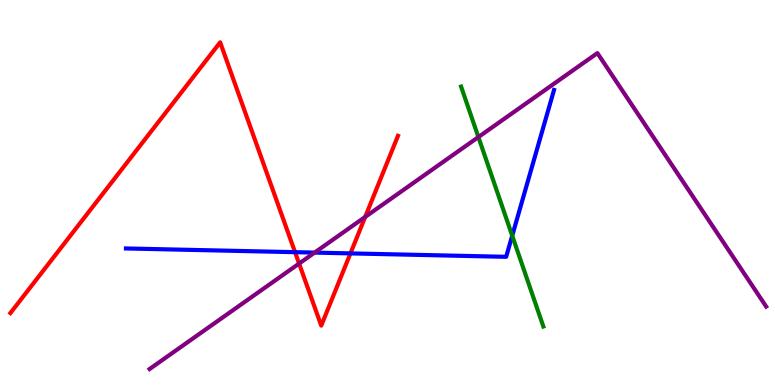[{'lines': ['blue', 'red'], 'intersections': [{'x': 3.81, 'y': 3.45}, {'x': 4.52, 'y': 3.42}]}, {'lines': ['green', 'red'], 'intersections': []}, {'lines': ['purple', 'red'], 'intersections': [{'x': 3.86, 'y': 3.15}, {'x': 4.71, 'y': 4.37}]}, {'lines': ['blue', 'green'], 'intersections': [{'x': 6.61, 'y': 3.88}]}, {'lines': ['blue', 'purple'], 'intersections': [{'x': 4.06, 'y': 3.44}]}, {'lines': ['green', 'purple'], 'intersections': [{'x': 6.17, 'y': 6.44}]}]